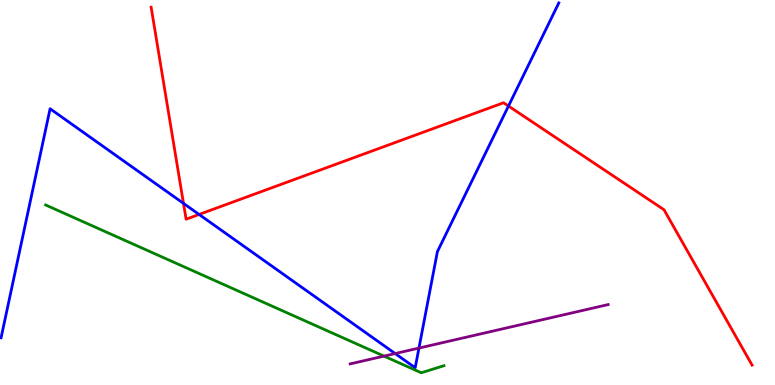[{'lines': ['blue', 'red'], 'intersections': [{'x': 2.37, 'y': 4.72}, {'x': 2.57, 'y': 4.43}, {'x': 6.56, 'y': 7.25}]}, {'lines': ['green', 'red'], 'intersections': []}, {'lines': ['purple', 'red'], 'intersections': []}, {'lines': ['blue', 'green'], 'intersections': []}, {'lines': ['blue', 'purple'], 'intersections': [{'x': 5.1, 'y': 0.817}, {'x': 5.41, 'y': 0.959}]}, {'lines': ['green', 'purple'], 'intersections': [{'x': 4.95, 'y': 0.75}]}]